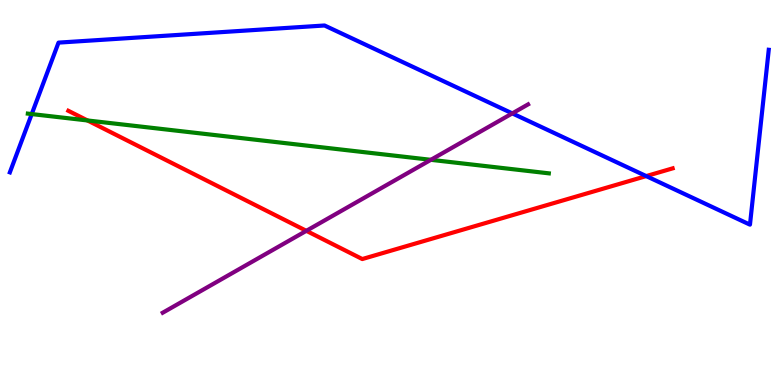[{'lines': ['blue', 'red'], 'intersections': [{'x': 8.34, 'y': 5.43}]}, {'lines': ['green', 'red'], 'intersections': [{'x': 1.13, 'y': 6.87}]}, {'lines': ['purple', 'red'], 'intersections': [{'x': 3.95, 'y': 4.0}]}, {'lines': ['blue', 'green'], 'intersections': [{'x': 0.409, 'y': 7.04}]}, {'lines': ['blue', 'purple'], 'intersections': [{'x': 6.61, 'y': 7.05}]}, {'lines': ['green', 'purple'], 'intersections': [{'x': 5.56, 'y': 5.85}]}]